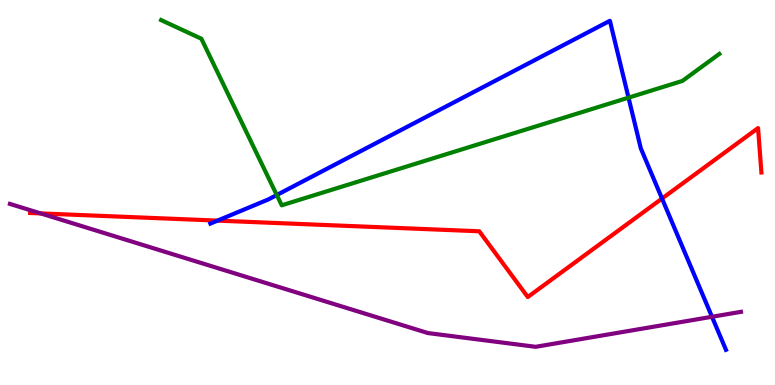[{'lines': ['blue', 'red'], 'intersections': [{'x': 2.81, 'y': 4.27}, {'x': 8.54, 'y': 4.84}]}, {'lines': ['green', 'red'], 'intersections': []}, {'lines': ['purple', 'red'], 'intersections': [{'x': 0.525, 'y': 4.46}]}, {'lines': ['blue', 'green'], 'intersections': [{'x': 3.57, 'y': 4.93}, {'x': 8.11, 'y': 7.46}]}, {'lines': ['blue', 'purple'], 'intersections': [{'x': 9.19, 'y': 1.77}]}, {'lines': ['green', 'purple'], 'intersections': []}]